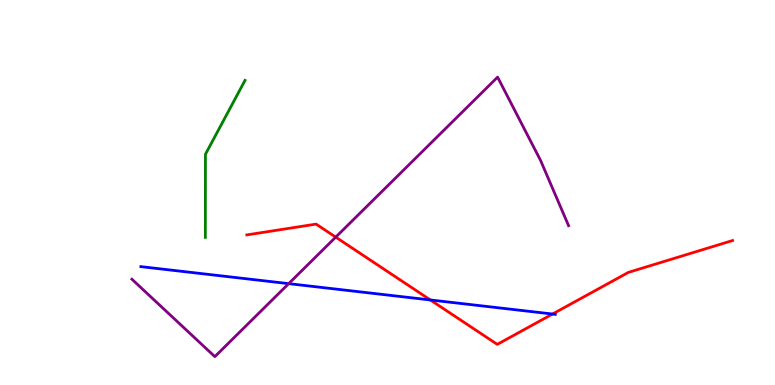[{'lines': ['blue', 'red'], 'intersections': [{'x': 5.55, 'y': 2.21}, {'x': 7.13, 'y': 1.84}]}, {'lines': ['green', 'red'], 'intersections': []}, {'lines': ['purple', 'red'], 'intersections': [{'x': 4.33, 'y': 3.84}]}, {'lines': ['blue', 'green'], 'intersections': []}, {'lines': ['blue', 'purple'], 'intersections': [{'x': 3.72, 'y': 2.63}]}, {'lines': ['green', 'purple'], 'intersections': []}]